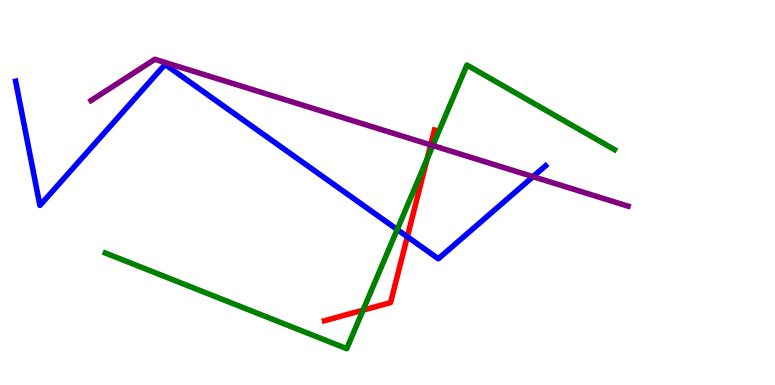[{'lines': ['blue', 'red'], 'intersections': [{'x': 5.26, 'y': 3.85}]}, {'lines': ['green', 'red'], 'intersections': [{'x': 4.68, 'y': 1.94}, {'x': 5.51, 'y': 5.87}]}, {'lines': ['purple', 'red'], 'intersections': [{'x': 5.56, 'y': 6.24}]}, {'lines': ['blue', 'green'], 'intersections': [{'x': 5.13, 'y': 4.04}]}, {'lines': ['blue', 'purple'], 'intersections': [{'x': 6.88, 'y': 5.41}]}, {'lines': ['green', 'purple'], 'intersections': [{'x': 5.58, 'y': 6.22}]}]